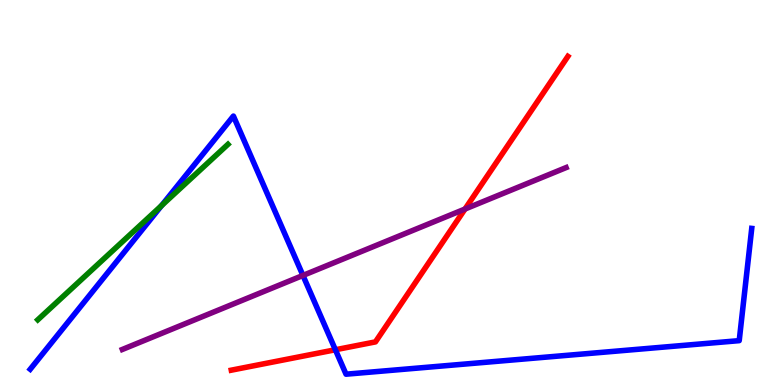[{'lines': ['blue', 'red'], 'intersections': [{'x': 4.33, 'y': 0.915}]}, {'lines': ['green', 'red'], 'intersections': []}, {'lines': ['purple', 'red'], 'intersections': [{'x': 6.0, 'y': 4.57}]}, {'lines': ['blue', 'green'], 'intersections': [{'x': 2.08, 'y': 4.66}]}, {'lines': ['blue', 'purple'], 'intersections': [{'x': 3.91, 'y': 2.85}]}, {'lines': ['green', 'purple'], 'intersections': []}]